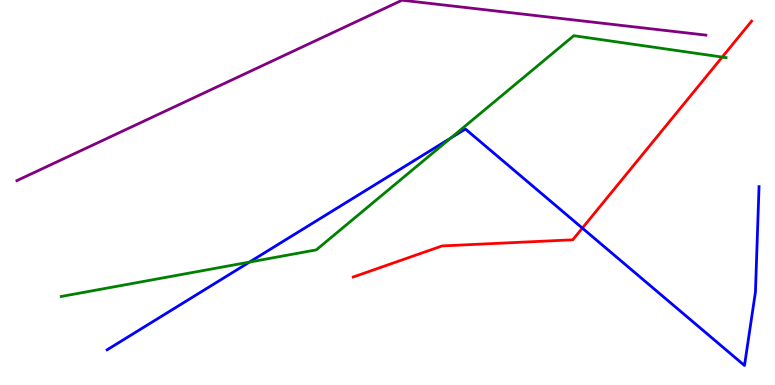[{'lines': ['blue', 'red'], 'intersections': [{'x': 7.51, 'y': 4.08}]}, {'lines': ['green', 'red'], 'intersections': [{'x': 9.32, 'y': 8.52}]}, {'lines': ['purple', 'red'], 'intersections': []}, {'lines': ['blue', 'green'], 'intersections': [{'x': 3.22, 'y': 3.19}, {'x': 5.82, 'y': 6.41}]}, {'lines': ['blue', 'purple'], 'intersections': []}, {'lines': ['green', 'purple'], 'intersections': []}]